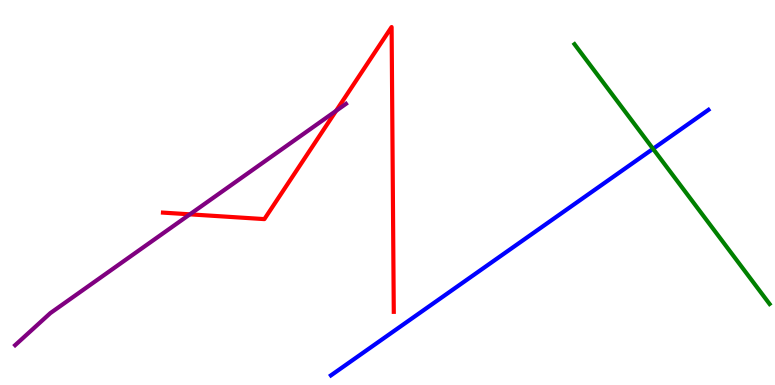[{'lines': ['blue', 'red'], 'intersections': []}, {'lines': ['green', 'red'], 'intersections': []}, {'lines': ['purple', 'red'], 'intersections': [{'x': 2.45, 'y': 4.43}, {'x': 4.34, 'y': 7.12}]}, {'lines': ['blue', 'green'], 'intersections': [{'x': 8.43, 'y': 6.13}]}, {'lines': ['blue', 'purple'], 'intersections': []}, {'lines': ['green', 'purple'], 'intersections': []}]